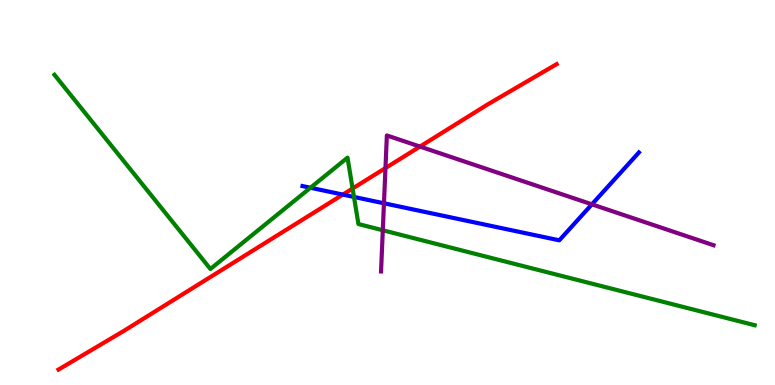[{'lines': ['blue', 'red'], 'intersections': [{'x': 4.42, 'y': 4.95}]}, {'lines': ['green', 'red'], 'intersections': [{'x': 4.55, 'y': 5.1}]}, {'lines': ['purple', 'red'], 'intersections': [{'x': 4.97, 'y': 5.63}, {'x': 5.42, 'y': 6.19}]}, {'lines': ['blue', 'green'], 'intersections': [{'x': 4.01, 'y': 5.12}, {'x': 4.57, 'y': 4.88}]}, {'lines': ['blue', 'purple'], 'intersections': [{'x': 4.95, 'y': 4.72}, {'x': 7.64, 'y': 4.69}]}, {'lines': ['green', 'purple'], 'intersections': [{'x': 4.94, 'y': 4.02}]}]